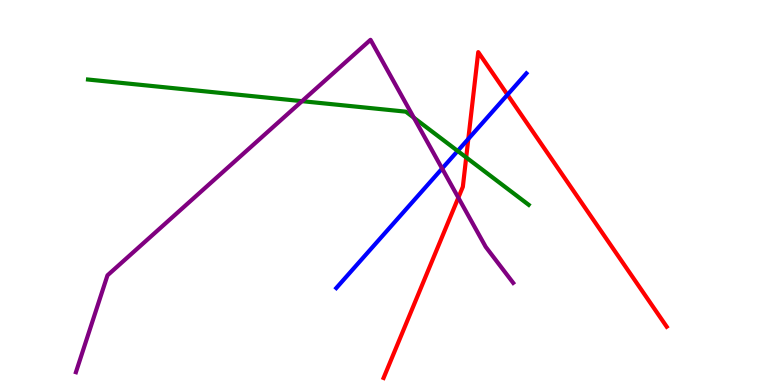[{'lines': ['blue', 'red'], 'intersections': [{'x': 6.04, 'y': 6.39}, {'x': 6.55, 'y': 7.54}]}, {'lines': ['green', 'red'], 'intersections': [{'x': 6.02, 'y': 5.91}]}, {'lines': ['purple', 'red'], 'intersections': [{'x': 5.91, 'y': 4.87}]}, {'lines': ['blue', 'green'], 'intersections': [{'x': 5.91, 'y': 6.08}]}, {'lines': ['blue', 'purple'], 'intersections': [{'x': 5.7, 'y': 5.62}]}, {'lines': ['green', 'purple'], 'intersections': [{'x': 3.9, 'y': 7.37}, {'x': 5.34, 'y': 6.94}]}]